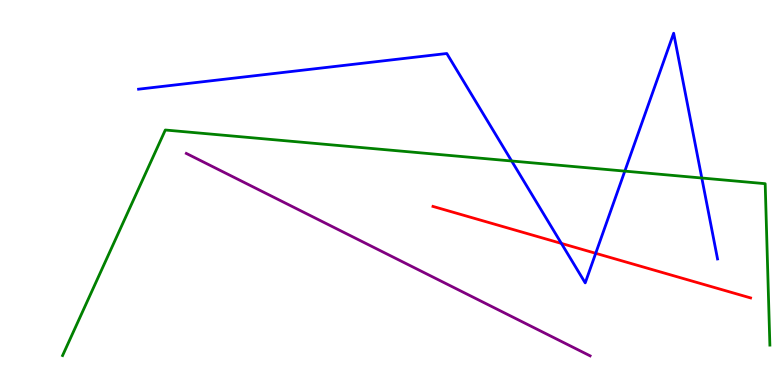[{'lines': ['blue', 'red'], 'intersections': [{'x': 7.24, 'y': 3.68}, {'x': 7.69, 'y': 3.42}]}, {'lines': ['green', 'red'], 'intersections': []}, {'lines': ['purple', 'red'], 'intersections': []}, {'lines': ['blue', 'green'], 'intersections': [{'x': 6.6, 'y': 5.82}, {'x': 8.06, 'y': 5.56}, {'x': 9.06, 'y': 5.38}]}, {'lines': ['blue', 'purple'], 'intersections': []}, {'lines': ['green', 'purple'], 'intersections': []}]